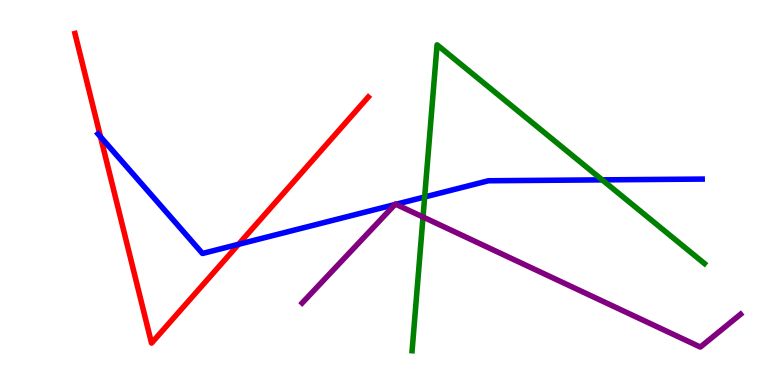[{'lines': ['blue', 'red'], 'intersections': [{'x': 1.3, 'y': 6.45}, {'x': 3.08, 'y': 3.65}]}, {'lines': ['green', 'red'], 'intersections': []}, {'lines': ['purple', 'red'], 'intersections': []}, {'lines': ['blue', 'green'], 'intersections': [{'x': 5.48, 'y': 4.88}, {'x': 7.77, 'y': 5.33}]}, {'lines': ['blue', 'purple'], 'intersections': [{'x': 5.1, 'y': 4.69}, {'x': 5.11, 'y': 4.69}]}, {'lines': ['green', 'purple'], 'intersections': [{'x': 5.46, 'y': 4.36}]}]